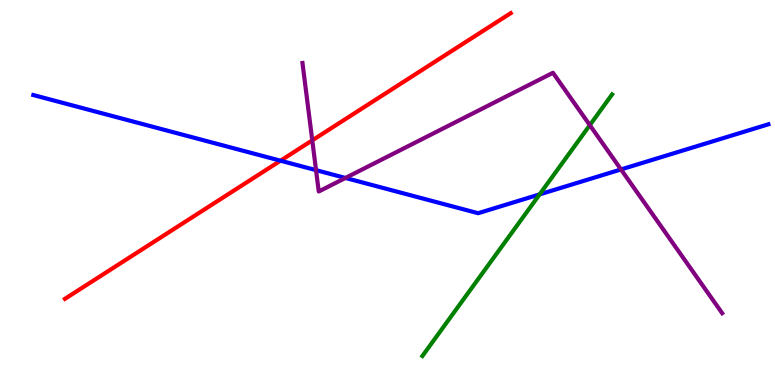[{'lines': ['blue', 'red'], 'intersections': [{'x': 3.62, 'y': 5.83}]}, {'lines': ['green', 'red'], 'intersections': []}, {'lines': ['purple', 'red'], 'intersections': [{'x': 4.03, 'y': 6.35}]}, {'lines': ['blue', 'green'], 'intersections': [{'x': 6.96, 'y': 4.95}]}, {'lines': ['blue', 'purple'], 'intersections': [{'x': 4.08, 'y': 5.58}, {'x': 4.46, 'y': 5.38}, {'x': 8.01, 'y': 5.6}]}, {'lines': ['green', 'purple'], 'intersections': [{'x': 7.61, 'y': 6.75}]}]